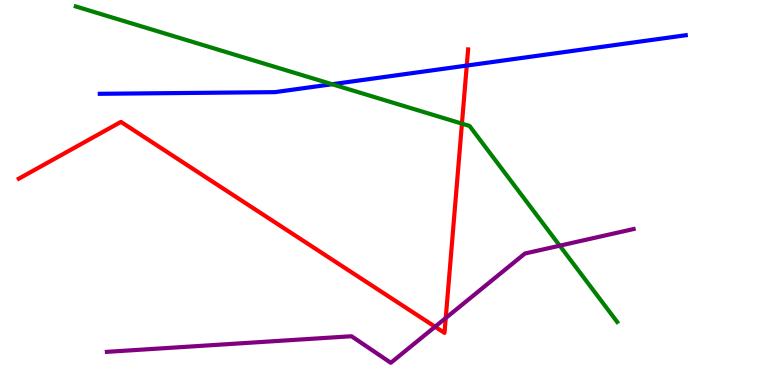[{'lines': ['blue', 'red'], 'intersections': [{'x': 6.02, 'y': 8.3}]}, {'lines': ['green', 'red'], 'intersections': [{'x': 5.96, 'y': 6.79}]}, {'lines': ['purple', 'red'], 'intersections': [{'x': 5.61, 'y': 1.51}, {'x': 5.75, 'y': 1.74}]}, {'lines': ['blue', 'green'], 'intersections': [{'x': 4.29, 'y': 7.81}]}, {'lines': ['blue', 'purple'], 'intersections': []}, {'lines': ['green', 'purple'], 'intersections': [{'x': 7.22, 'y': 3.62}]}]